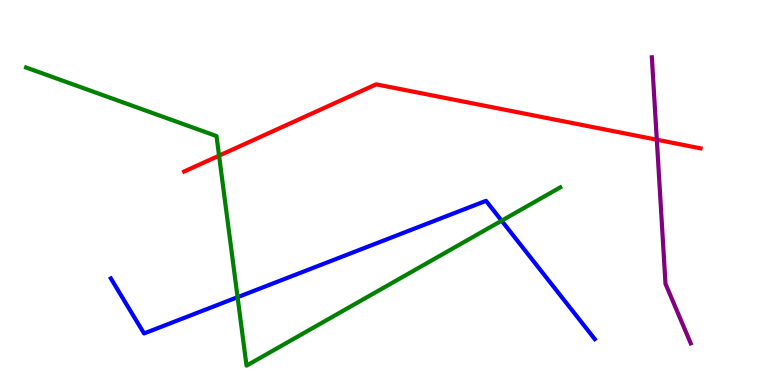[{'lines': ['blue', 'red'], 'intersections': []}, {'lines': ['green', 'red'], 'intersections': [{'x': 2.83, 'y': 5.96}]}, {'lines': ['purple', 'red'], 'intersections': [{'x': 8.47, 'y': 6.37}]}, {'lines': ['blue', 'green'], 'intersections': [{'x': 3.07, 'y': 2.28}, {'x': 6.47, 'y': 4.27}]}, {'lines': ['blue', 'purple'], 'intersections': []}, {'lines': ['green', 'purple'], 'intersections': []}]